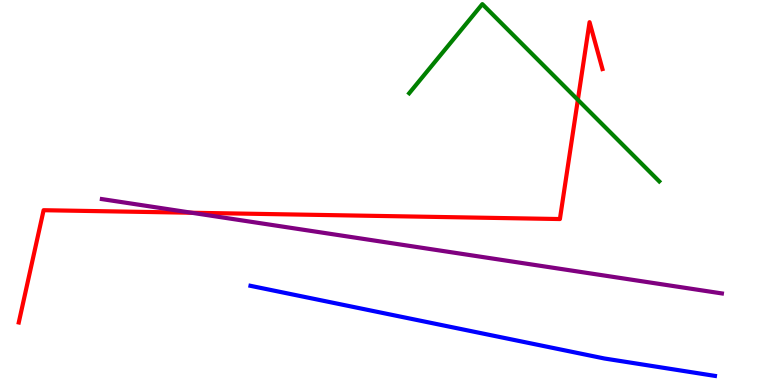[{'lines': ['blue', 'red'], 'intersections': []}, {'lines': ['green', 'red'], 'intersections': [{'x': 7.46, 'y': 7.41}]}, {'lines': ['purple', 'red'], 'intersections': [{'x': 2.47, 'y': 4.47}]}, {'lines': ['blue', 'green'], 'intersections': []}, {'lines': ['blue', 'purple'], 'intersections': []}, {'lines': ['green', 'purple'], 'intersections': []}]